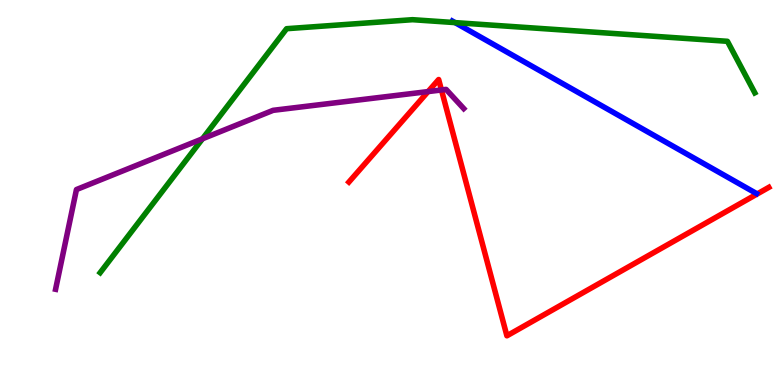[{'lines': ['blue', 'red'], 'intersections': []}, {'lines': ['green', 'red'], 'intersections': []}, {'lines': ['purple', 'red'], 'intersections': [{'x': 5.52, 'y': 7.62}, {'x': 5.7, 'y': 7.66}]}, {'lines': ['blue', 'green'], 'intersections': [{'x': 5.87, 'y': 9.41}]}, {'lines': ['blue', 'purple'], 'intersections': []}, {'lines': ['green', 'purple'], 'intersections': [{'x': 2.61, 'y': 6.4}]}]